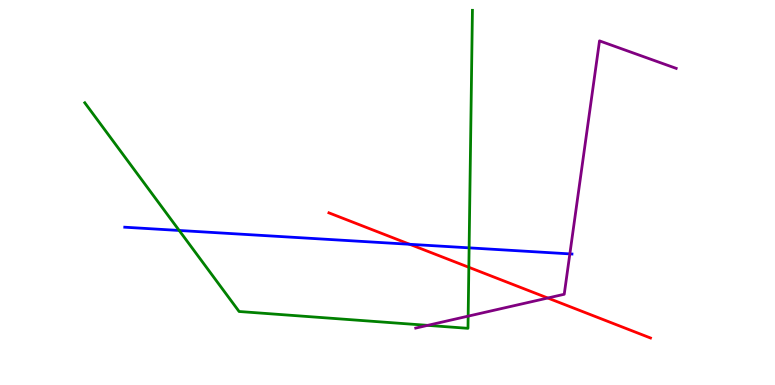[{'lines': ['blue', 'red'], 'intersections': [{'x': 5.29, 'y': 3.65}]}, {'lines': ['green', 'red'], 'intersections': [{'x': 6.05, 'y': 3.06}]}, {'lines': ['purple', 'red'], 'intersections': [{'x': 7.07, 'y': 2.26}]}, {'lines': ['blue', 'green'], 'intersections': [{'x': 2.31, 'y': 4.01}, {'x': 6.05, 'y': 3.56}]}, {'lines': ['blue', 'purple'], 'intersections': [{'x': 7.35, 'y': 3.41}]}, {'lines': ['green', 'purple'], 'intersections': [{'x': 5.52, 'y': 1.55}, {'x': 6.04, 'y': 1.79}]}]